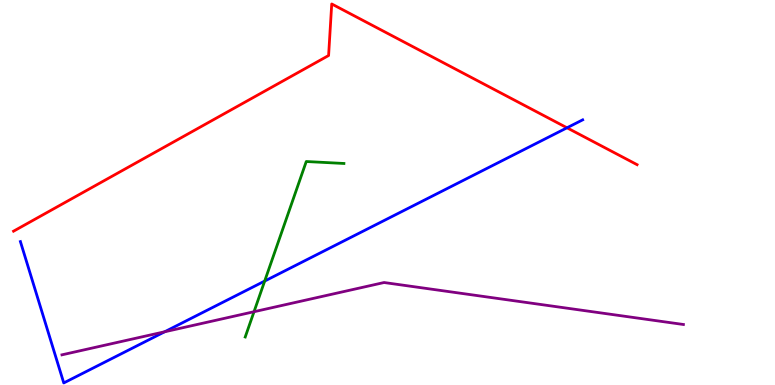[{'lines': ['blue', 'red'], 'intersections': [{'x': 7.32, 'y': 6.68}]}, {'lines': ['green', 'red'], 'intersections': []}, {'lines': ['purple', 'red'], 'intersections': []}, {'lines': ['blue', 'green'], 'intersections': [{'x': 3.42, 'y': 2.7}]}, {'lines': ['blue', 'purple'], 'intersections': [{'x': 2.12, 'y': 1.38}]}, {'lines': ['green', 'purple'], 'intersections': [{'x': 3.28, 'y': 1.9}]}]